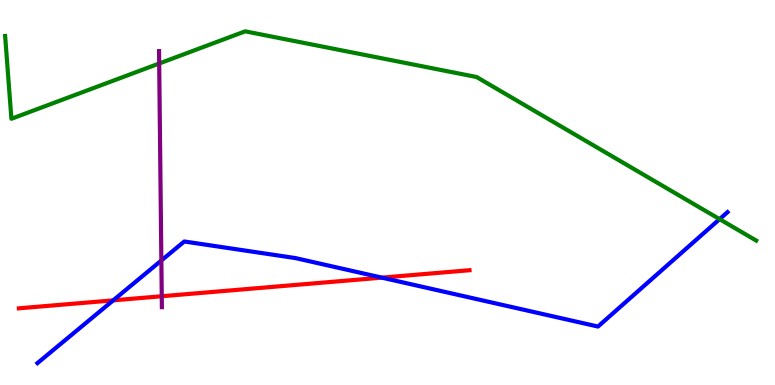[{'lines': ['blue', 'red'], 'intersections': [{'x': 1.46, 'y': 2.2}, {'x': 4.93, 'y': 2.79}]}, {'lines': ['green', 'red'], 'intersections': []}, {'lines': ['purple', 'red'], 'intersections': [{'x': 2.09, 'y': 2.31}]}, {'lines': ['blue', 'green'], 'intersections': [{'x': 9.29, 'y': 4.31}]}, {'lines': ['blue', 'purple'], 'intersections': [{'x': 2.08, 'y': 3.23}]}, {'lines': ['green', 'purple'], 'intersections': [{'x': 2.05, 'y': 8.35}]}]